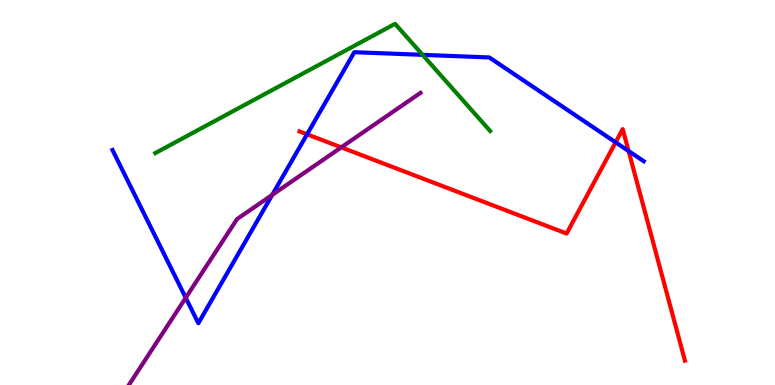[{'lines': ['blue', 'red'], 'intersections': [{'x': 3.96, 'y': 6.51}, {'x': 7.94, 'y': 6.3}, {'x': 8.11, 'y': 6.08}]}, {'lines': ['green', 'red'], 'intersections': []}, {'lines': ['purple', 'red'], 'intersections': [{'x': 4.4, 'y': 6.17}]}, {'lines': ['blue', 'green'], 'intersections': [{'x': 5.45, 'y': 8.58}]}, {'lines': ['blue', 'purple'], 'intersections': [{'x': 2.4, 'y': 2.27}, {'x': 3.51, 'y': 4.94}]}, {'lines': ['green', 'purple'], 'intersections': []}]